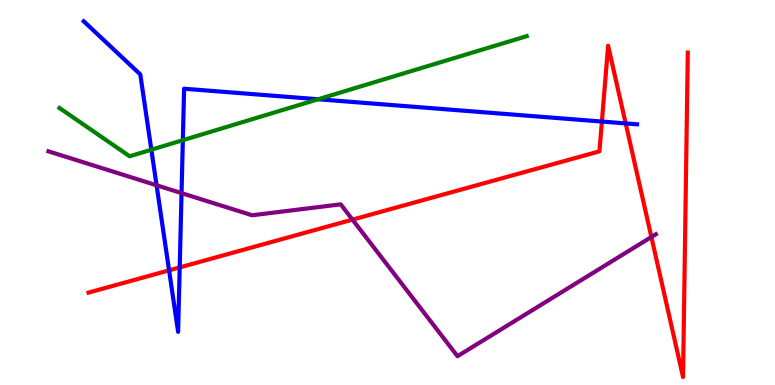[{'lines': ['blue', 'red'], 'intersections': [{'x': 2.18, 'y': 2.98}, {'x': 2.32, 'y': 3.05}, {'x': 7.77, 'y': 6.84}, {'x': 8.07, 'y': 6.79}]}, {'lines': ['green', 'red'], 'intersections': []}, {'lines': ['purple', 'red'], 'intersections': [{'x': 4.55, 'y': 4.3}, {'x': 8.4, 'y': 3.84}]}, {'lines': ['blue', 'green'], 'intersections': [{'x': 1.95, 'y': 6.11}, {'x': 2.36, 'y': 6.36}, {'x': 4.11, 'y': 7.42}]}, {'lines': ['blue', 'purple'], 'intersections': [{'x': 2.02, 'y': 5.19}, {'x': 2.34, 'y': 4.98}]}, {'lines': ['green', 'purple'], 'intersections': []}]